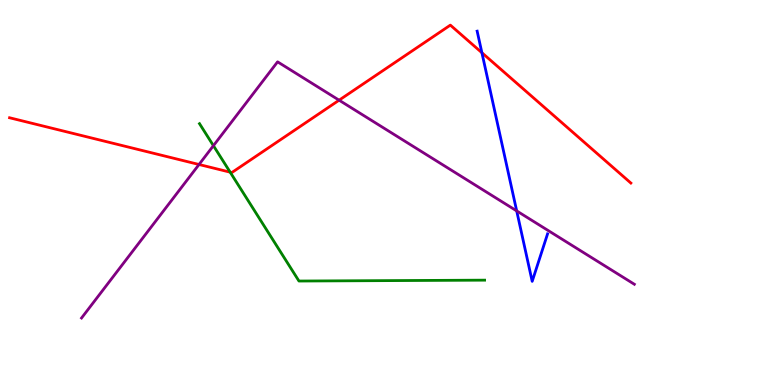[{'lines': ['blue', 'red'], 'intersections': [{'x': 6.22, 'y': 8.63}]}, {'lines': ['green', 'red'], 'intersections': [{'x': 2.97, 'y': 5.53}]}, {'lines': ['purple', 'red'], 'intersections': [{'x': 2.57, 'y': 5.73}, {'x': 4.38, 'y': 7.4}]}, {'lines': ['blue', 'green'], 'intersections': []}, {'lines': ['blue', 'purple'], 'intersections': [{'x': 6.67, 'y': 4.52}]}, {'lines': ['green', 'purple'], 'intersections': [{'x': 2.75, 'y': 6.22}]}]